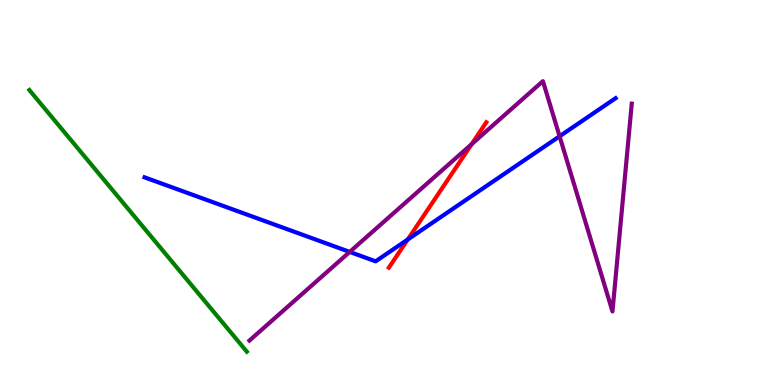[{'lines': ['blue', 'red'], 'intersections': [{'x': 5.26, 'y': 3.78}]}, {'lines': ['green', 'red'], 'intersections': []}, {'lines': ['purple', 'red'], 'intersections': [{'x': 6.09, 'y': 6.26}]}, {'lines': ['blue', 'green'], 'intersections': []}, {'lines': ['blue', 'purple'], 'intersections': [{'x': 4.51, 'y': 3.46}, {'x': 7.22, 'y': 6.46}]}, {'lines': ['green', 'purple'], 'intersections': []}]